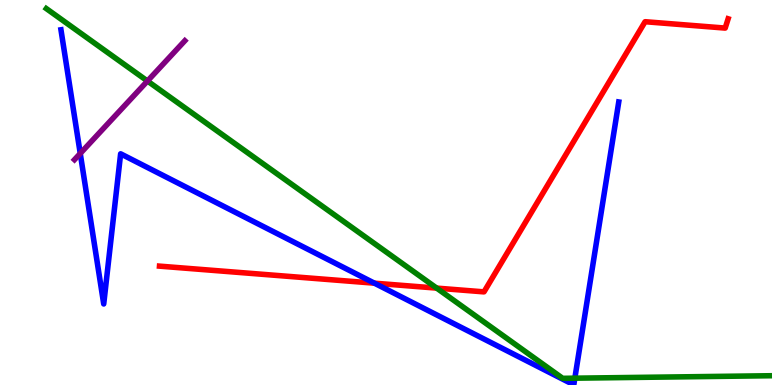[{'lines': ['blue', 'red'], 'intersections': [{'x': 4.83, 'y': 2.64}]}, {'lines': ['green', 'red'], 'intersections': [{'x': 5.63, 'y': 2.52}]}, {'lines': ['purple', 'red'], 'intersections': []}, {'lines': ['blue', 'green'], 'intersections': [{'x': 7.42, 'y': 0.177}]}, {'lines': ['blue', 'purple'], 'intersections': [{'x': 1.04, 'y': 6.01}]}, {'lines': ['green', 'purple'], 'intersections': [{'x': 1.9, 'y': 7.9}]}]